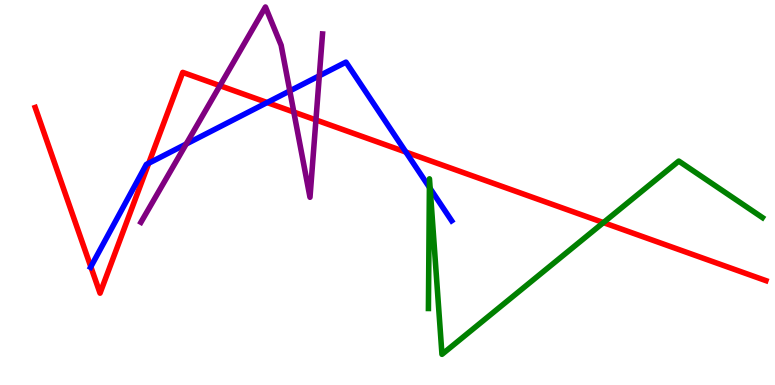[{'lines': ['blue', 'red'], 'intersections': [{'x': 1.17, 'y': 3.07}, {'x': 1.92, 'y': 5.76}, {'x': 3.45, 'y': 7.34}, {'x': 5.24, 'y': 6.05}]}, {'lines': ['green', 'red'], 'intersections': [{'x': 7.79, 'y': 4.22}]}, {'lines': ['purple', 'red'], 'intersections': [{'x': 2.84, 'y': 7.77}, {'x': 3.79, 'y': 7.09}, {'x': 4.08, 'y': 6.88}]}, {'lines': ['blue', 'green'], 'intersections': [{'x': 5.54, 'y': 5.13}, {'x': 5.55, 'y': 5.1}]}, {'lines': ['blue', 'purple'], 'intersections': [{'x': 2.4, 'y': 6.26}, {'x': 3.74, 'y': 7.64}, {'x': 4.12, 'y': 8.03}]}, {'lines': ['green', 'purple'], 'intersections': []}]